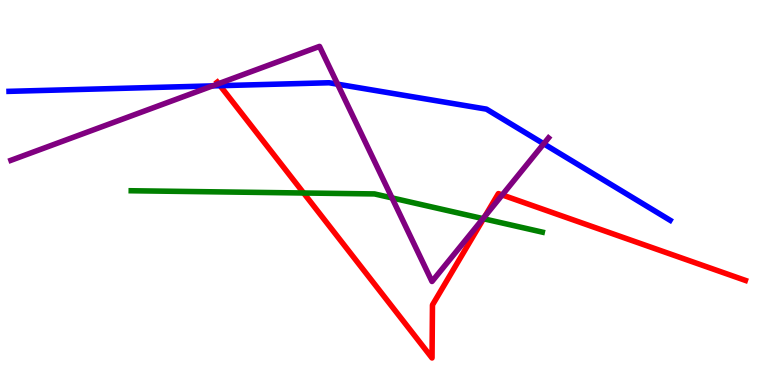[{'lines': ['blue', 'red'], 'intersections': [{'x': 2.84, 'y': 7.77}]}, {'lines': ['green', 'red'], 'intersections': [{'x': 3.92, 'y': 4.99}, {'x': 6.24, 'y': 4.32}]}, {'lines': ['purple', 'red'], 'intersections': [{'x': 2.82, 'y': 7.83}, {'x': 6.26, 'y': 4.39}, {'x': 6.48, 'y': 4.94}]}, {'lines': ['blue', 'green'], 'intersections': []}, {'lines': ['blue', 'purple'], 'intersections': [{'x': 2.74, 'y': 7.77}, {'x': 4.36, 'y': 7.81}, {'x': 7.02, 'y': 6.26}]}, {'lines': ['green', 'purple'], 'intersections': [{'x': 5.06, 'y': 4.86}, {'x': 6.23, 'y': 4.32}]}]